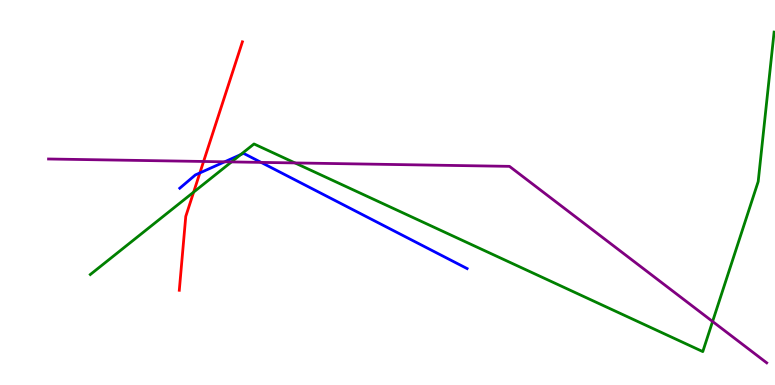[{'lines': ['blue', 'red'], 'intersections': [{'x': 2.58, 'y': 5.51}]}, {'lines': ['green', 'red'], 'intersections': [{'x': 2.5, 'y': 5.01}]}, {'lines': ['purple', 'red'], 'intersections': [{'x': 2.63, 'y': 5.81}]}, {'lines': ['blue', 'green'], 'intersections': [{'x': 3.1, 'y': 5.98}]}, {'lines': ['blue', 'purple'], 'intersections': [{'x': 2.9, 'y': 5.8}, {'x': 3.37, 'y': 5.78}]}, {'lines': ['green', 'purple'], 'intersections': [{'x': 2.99, 'y': 5.79}, {'x': 3.81, 'y': 5.77}, {'x': 9.19, 'y': 1.65}]}]